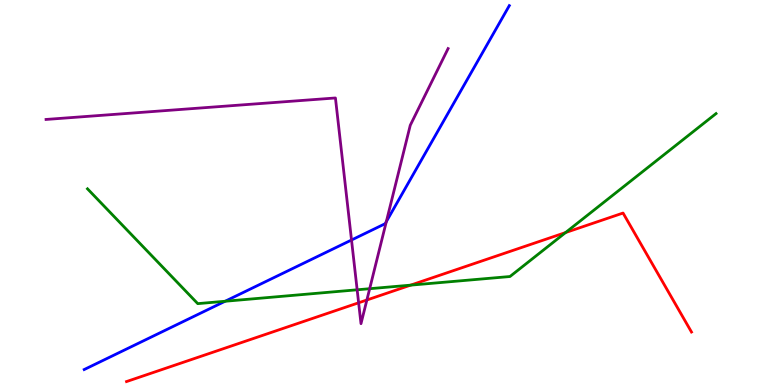[{'lines': ['blue', 'red'], 'intersections': []}, {'lines': ['green', 'red'], 'intersections': [{'x': 5.3, 'y': 2.59}, {'x': 7.3, 'y': 3.96}]}, {'lines': ['purple', 'red'], 'intersections': [{'x': 4.63, 'y': 2.14}, {'x': 4.73, 'y': 2.21}]}, {'lines': ['blue', 'green'], 'intersections': [{'x': 2.9, 'y': 2.18}]}, {'lines': ['blue', 'purple'], 'intersections': [{'x': 4.54, 'y': 3.77}, {'x': 4.99, 'y': 4.24}]}, {'lines': ['green', 'purple'], 'intersections': [{'x': 4.61, 'y': 2.47}, {'x': 4.77, 'y': 2.5}]}]